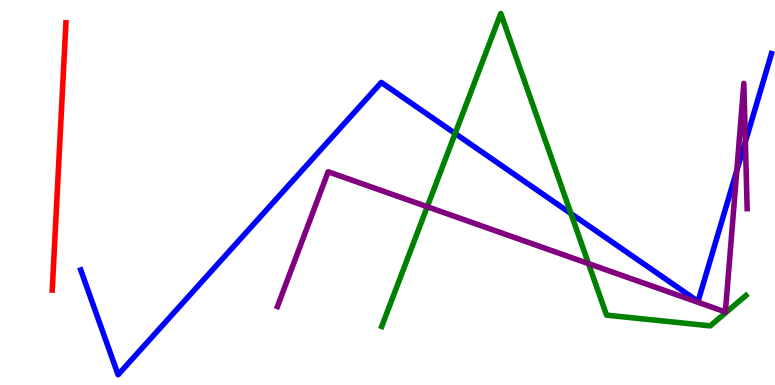[{'lines': ['blue', 'red'], 'intersections': []}, {'lines': ['green', 'red'], 'intersections': []}, {'lines': ['purple', 'red'], 'intersections': []}, {'lines': ['blue', 'green'], 'intersections': [{'x': 5.87, 'y': 6.53}, {'x': 7.37, 'y': 4.45}]}, {'lines': ['blue', 'purple'], 'intersections': [{'x': 9.51, 'y': 5.57}, {'x': 9.62, 'y': 6.32}]}, {'lines': ['green', 'purple'], 'intersections': [{'x': 5.51, 'y': 4.63}, {'x': 7.59, 'y': 3.15}]}]